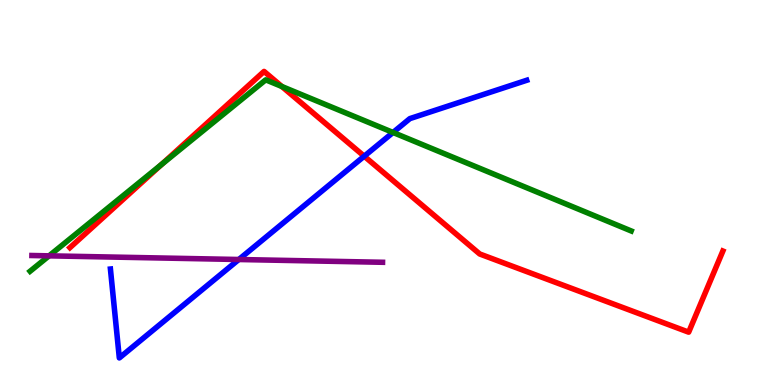[{'lines': ['blue', 'red'], 'intersections': [{'x': 4.7, 'y': 5.94}]}, {'lines': ['green', 'red'], 'intersections': [{'x': 2.09, 'y': 5.73}, {'x': 3.64, 'y': 7.75}]}, {'lines': ['purple', 'red'], 'intersections': []}, {'lines': ['blue', 'green'], 'intersections': [{'x': 5.07, 'y': 6.56}]}, {'lines': ['blue', 'purple'], 'intersections': [{'x': 3.08, 'y': 3.26}]}, {'lines': ['green', 'purple'], 'intersections': [{'x': 0.633, 'y': 3.35}]}]